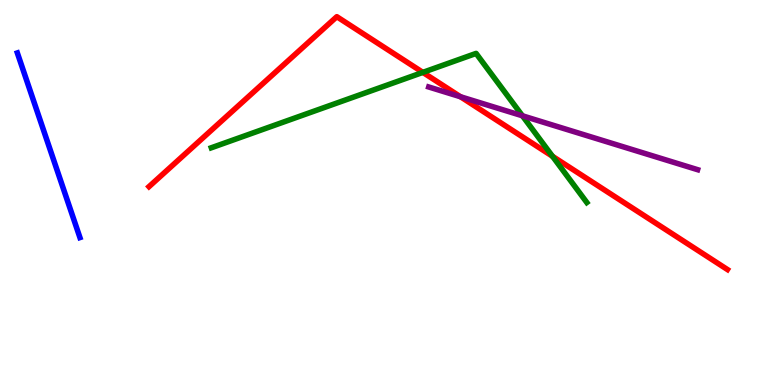[{'lines': ['blue', 'red'], 'intersections': []}, {'lines': ['green', 'red'], 'intersections': [{'x': 5.46, 'y': 8.12}, {'x': 7.13, 'y': 5.94}]}, {'lines': ['purple', 'red'], 'intersections': [{'x': 5.94, 'y': 7.49}]}, {'lines': ['blue', 'green'], 'intersections': []}, {'lines': ['blue', 'purple'], 'intersections': []}, {'lines': ['green', 'purple'], 'intersections': [{'x': 6.74, 'y': 6.99}]}]